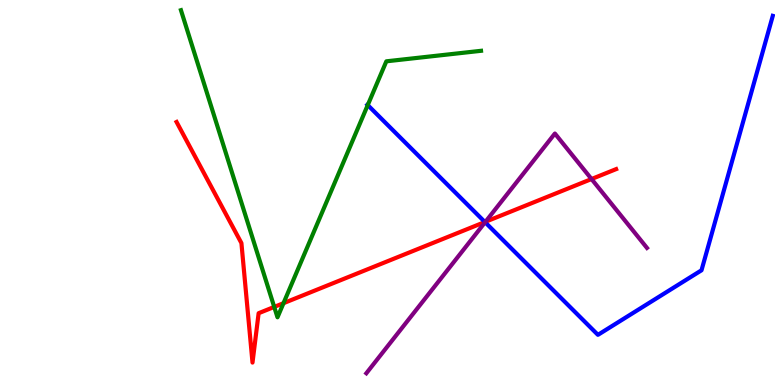[{'lines': ['blue', 'red'], 'intersections': [{'x': 6.26, 'y': 4.23}]}, {'lines': ['green', 'red'], 'intersections': [{'x': 3.54, 'y': 2.03}, {'x': 3.66, 'y': 2.12}]}, {'lines': ['purple', 'red'], 'intersections': [{'x': 6.26, 'y': 4.24}, {'x': 7.63, 'y': 5.35}]}, {'lines': ['blue', 'green'], 'intersections': [{'x': 4.75, 'y': 7.27}]}, {'lines': ['blue', 'purple'], 'intersections': [{'x': 6.26, 'y': 4.23}]}, {'lines': ['green', 'purple'], 'intersections': []}]